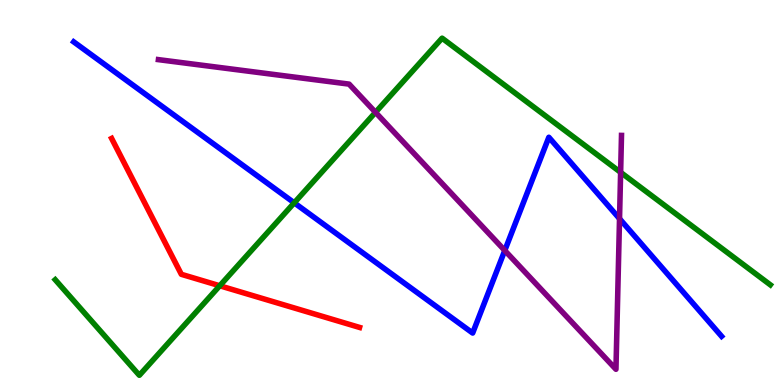[{'lines': ['blue', 'red'], 'intersections': []}, {'lines': ['green', 'red'], 'intersections': [{'x': 2.84, 'y': 2.58}]}, {'lines': ['purple', 'red'], 'intersections': []}, {'lines': ['blue', 'green'], 'intersections': [{'x': 3.8, 'y': 4.73}]}, {'lines': ['blue', 'purple'], 'intersections': [{'x': 6.51, 'y': 3.49}, {'x': 7.99, 'y': 4.32}]}, {'lines': ['green', 'purple'], 'intersections': [{'x': 4.85, 'y': 7.08}, {'x': 8.01, 'y': 5.52}]}]